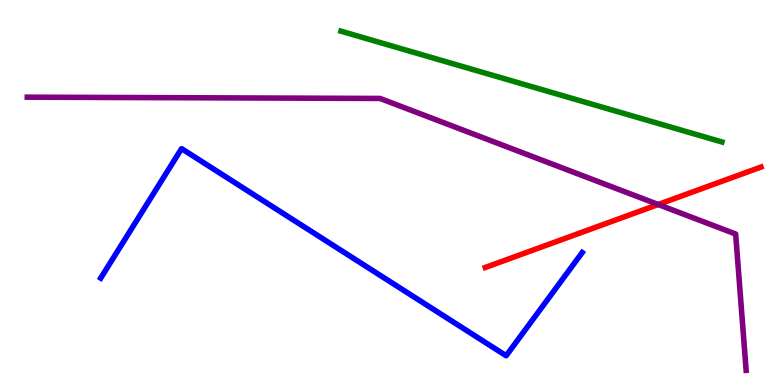[{'lines': ['blue', 'red'], 'intersections': []}, {'lines': ['green', 'red'], 'intersections': []}, {'lines': ['purple', 'red'], 'intersections': [{'x': 8.49, 'y': 4.69}]}, {'lines': ['blue', 'green'], 'intersections': []}, {'lines': ['blue', 'purple'], 'intersections': []}, {'lines': ['green', 'purple'], 'intersections': []}]